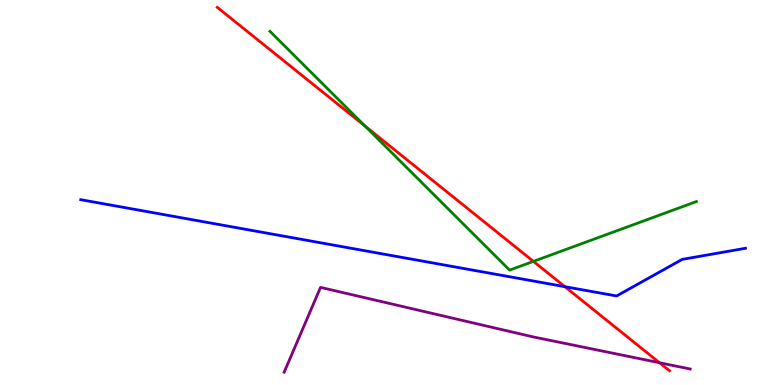[{'lines': ['blue', 'red'], 'intersections': [{'x': 7.29, 'y': 2.55}]}, {'lines': ['green', 'red'], 'intersections': [{'x': 4.71, 'y': 6.72}, {'x': 6.88, 'y': 3.21}]}, {'lines': ['purple', 'red'], 'intersections': [{'x': 8.51, 'y': 0.579}]}, {'lines': ['blue', 'green'], 'intersections': []}, {'lines': ['blue', 'purple'], 'intersections': []}, {'lines': ['green', 'purple'], 'intersections': []}]